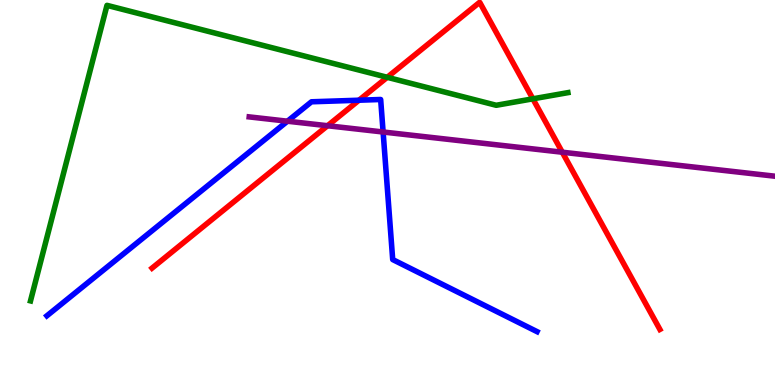[{'lines': ['blue', 'red'], 'intersections': [{'x': 4.63, 'y': 7.4}]}, {'lines': ['green', 'red'], 'intersections': [{'x': 5.0, 'y': 7.99}, {'x': 6.88, 'y': 7.43}]}, {'lines': ['purple', 'red'], 'intersections': [{'x': 4.23, 'y': 6.73}, {'x': 7.26, 'y': 6.05}]}, {'lines': ['blue', 'green'], 'intersections': []}, {'lines': ['blue', 'purple'], 'intersections': [{'x': 3.71, 'y': 6.85}, {'x': 4.94, 'y': 6.57}]}, {'lines': ['green', 'purple'], 'intersections': []}]